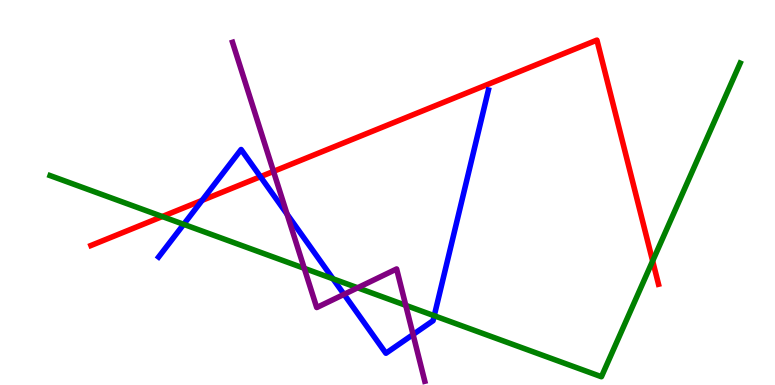[{'lines': ['blue', 'red'], 'intersections': [{'x': 2.61, 'y': 4.8}, {'x': 3.36, 'y': 5.41}]}, {'lines': ['green', 'red'], 'intersections': [{'x': 2.09, 'y': 4.38}, {'x': 8.42, 'y': 3.22}]}, {'lines': ['purple', 'red'], 'intersections': [{'x': 3.53, 'y': 5.55}]}, {'lines': ['blue', 'green'], 'intersections': [{'x': 2.37, 'y': 4.17}, {'x': 4.3, 'y': 2.76}, {'x': 5.6, 'y': 1.8}]}, {'lines': ['blue', 'purple'], 'intersections': [{'x': 3.7, 'y': 4.44}, {'x': 4.44, 'y': 2.35}, {'x': 5.33, 'y': 1.31}]}, {'lines': ['green', 'purple'], 'intersections': [{'x': 3.93, 'y': 3.03}, {'x': 4.61, 'y': 2.53}, {'x': 5.24, 'y': 2.07}]}]